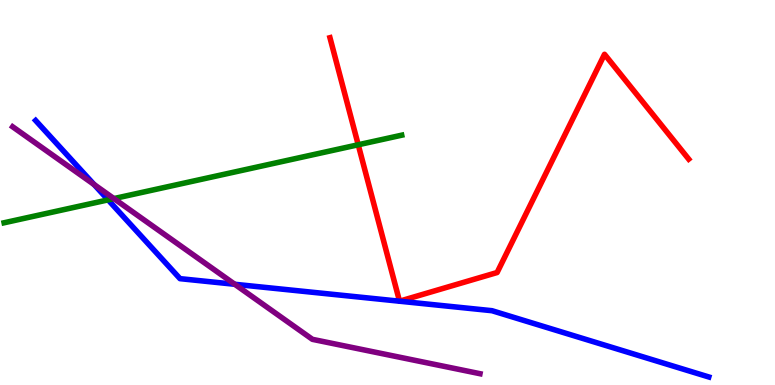[{'lines': ['blue', 'red'], 'intersections': []}, {'lines': ['green', 'red'], 'intersections': [{'x': 4.62, 'y': 6.24}]}, {'lines': ['purple', 'red'], 'intersections': []}, {'lines': ['blue', 'green'], 'intersections': [{'x': 1.39, 'y': 4.81}]}, {'lines': ['blue', 'purple'], 'intersections': [{'x': 1.21, 'y': 5.21}, {'x': 3.03, 'y': 2.62}]}, {'lines': ['green', 'purple'], 'intersections': [{'x': 1.47, 'y': 4.84}]}]